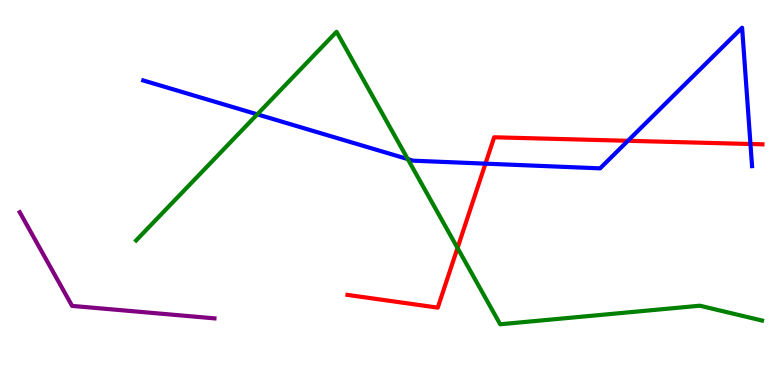[{'lines': ['blue', 'red'], 'intersections': [{'x': 6.26, 'y': 5.75}, {'x': 8.1, 'y': 6.34}, {'x': 9.68, 'y': 6.26}]}, {'lines': ['green', 'red'], 'intersections': [{'x': 5.9, 'y': 3.56}]}, {'lines': ['purple', 'red'], 'intersections': []}, {'lines': ['blue', 'green'], 'intersections': [{'x': 3.32, 'y': 7.03}, {'x': 5.26, 'y': 5.87}]}, {'lines': ['blue', 'purple'], 'intersections': []}, {'lines': ['green', 'purple'], 'intersections': []}]